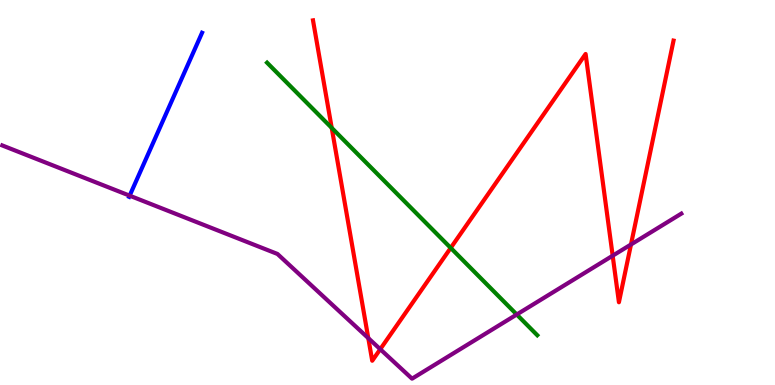[{'lines': ['blue', 'red'], 'intersections': []}, {'lines': ['green', 'red'], 'intersections': [{'x': 4.28, 'y': 6.68}, {'x': 5.82, 'y': 3.56}]}, {'lines': ['purple', 'red'], 'intersections': [{'x': 4.75, 'y': 1.22}, {'x': 4.91, 'y': 0.929}, {'x': 7.91, 'y': 3.36}, {'x': 8.14, 'y': 3.65}]}, {'lines': ['blue', 'green'], 'intersections': []}, {'lines': ['blue', 'purple'], 'intersections': [{'x': 1.67, 'y': 4.92}]}, {'lines': ['green', 'purple'], 'intersections': [{'x': 6.67, 'y': 1.83}]}]